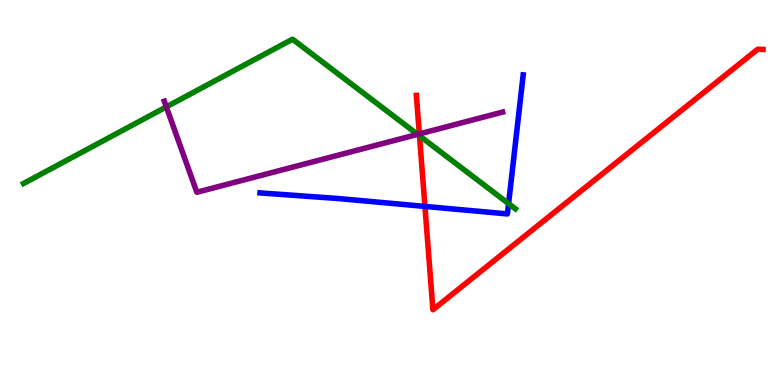[{'lines': ['blue', 'red'], 'intersections': [{'x': 5.48, 'y': 4.64}]}, {'lines': ['green', 'red'], 'intersections': [{'x': 5.41, 'y': 6.47}]}, {'lines': ['purple', 'red'], 'intersections': [{'x': 5.41, 'y': 6.52}]}, {'lines': ['blue', 'green'], 'intersections': [{'x': 6.56, 'y': 4.71}]}, {'lines': ['blue', 'purple'], 'intersections': []}, {'lines': ['green', 'purple'], 'intersections': [{'x': 2.15, 'y': 7.22}, {'x': 5.39, 'y': 6.51}]}]